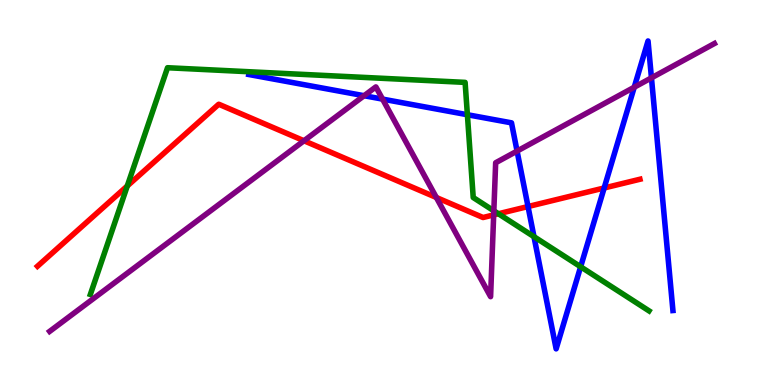[{'lines': ['blue', 'red'], 'intersections': [{'x': 6.81, 'y': 4.64}, {'x': 7.8, 'y': 5.12}]}, {'lines': ['green', 'red'], 'intersections': [{'x': 1.64, 'y': 5.17}, {'x': 6.43, 'y': 4.45}]}, {'lines': ['purple', 'red'], 'intersections': [{'x': 3.92, 'y': 6.34}, {'x': 5.63, 'y': 4.87}, {'x': 6.37, 'y': 4.42}]}, {'lines': ['blue', 'green'], 'intersections': [{'x': 6.03, 'y': 7.02}, {'x': 6.89, 'y': 3.85}, {'x': 7.49, 'y': 3.07}]}, {'lines': ['blue', 'purple'], 'intersections': [{'x': 4.7, 'y': 7.51}, {'x': 4.94, 'y': 7.43}, {'x': 6.67, 'y': 6.08}, {'x': 8.18, 'y': 7.73}, {'x': 8.41, 'y': 7.98}]}, {'lines': ['green', 'purple'], 'intersections': [{'x': 6.37, 'y': 4.52}]}]